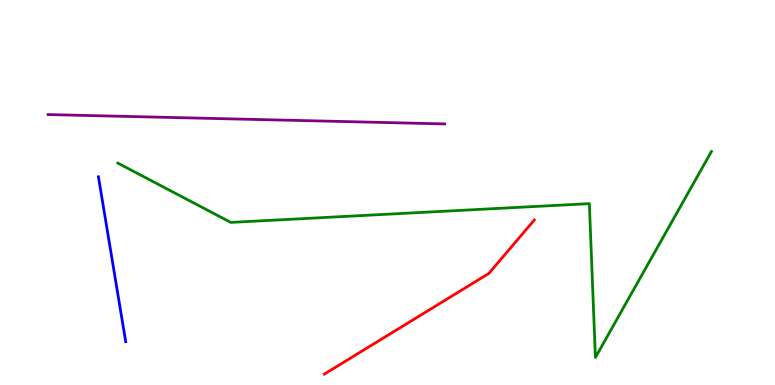[{'lines': ['blue', 'red'], 'intersections': []}, {'lines': ['green', 'red'], 'intersections': []}, {'lines': ['purple', 'red'], 'intersections': []}, {'lines': ['blue', 'green'], 'intersections': []}, {'lines': ['blue', 'purple'], 'intersections': []}, {'lines': ['green', 'purple'], 'intersections': []}]